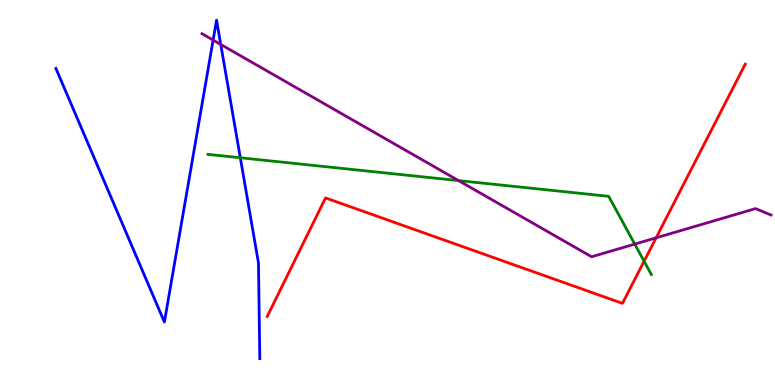[{'lines': ['blue', 'red'], 'intersections': []}, {'lines': ['green', 'red'], 'intersections': [{'x': 8.31, 'y': 3.21}]}, {'lines': ['purple', 'red'], 'intersections': [{'x': 8.47, 'y': 3.82}]}, {'lines': ['blue', 'green'], 'intersections': [{'x': 3.1, 'y': 5.9}]}, {'lines': ['blue', 'purple'], 'intersections': [{'x': 2.75, 'y': 8.96}, {'x': 2.85, 'y': 8.85}]}, {'lines': ['green', 'purple'], 'intersections': [{'x': 5.92, 'y': 5.31}, {'x': 8.19, 'y': 3.66}]}]